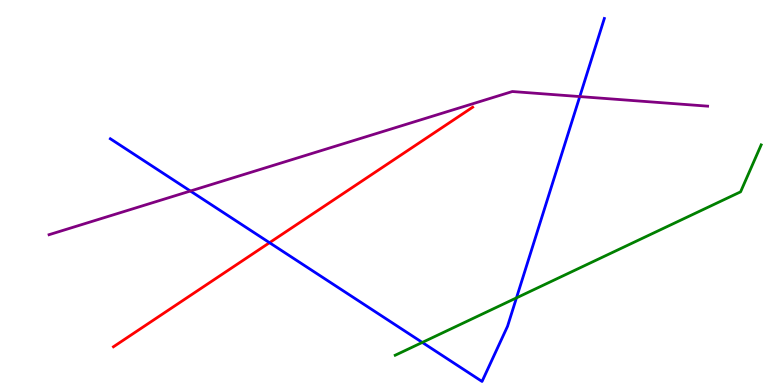[{'lines': ['blue', 'red'], 'intersections': [{'x': 3.48, 'y': 3.7}]}, {'lines': ['green', 'red'], 'intersections': []}, {'lines': ['purple', 'red'], 'intersections': []}, {'lines': ['blue', 'green'], 'intersections': [{'x': 5.45, 'y': 1.11}, {'x': 6.66, 'y': 2.26}]}, {'lines': ['blue', 'purple'], 'intersections': [{'x': 2.46, 'y': 5.04}, {'x': 7.48, 'y': 7.49}]}, {'lines': ['green', 'purple'], 'intersections': []}]